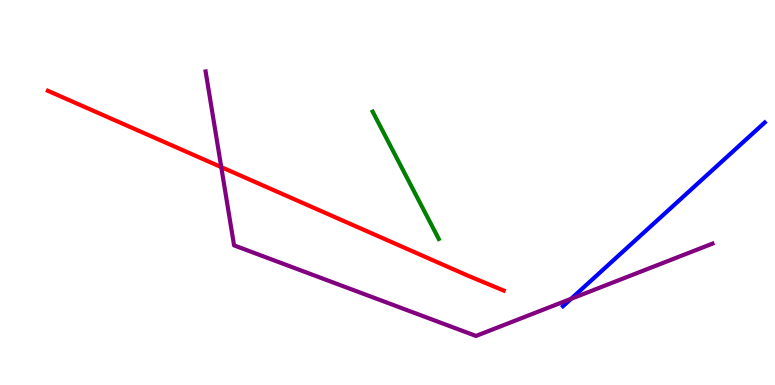[{'lines': ['blue', 'red'], 'intersections': []}, {'lines': ['green', 'red'], 'intersections': []}, {'lines': ['purple', 'red'], 'intersections': [{'x': 2.85, 'y': 5.66}]}, {'lines': ['blue', 'green'], 'intersections': []}, {'lines': ['blue', 'purple'], 'intersections': [{'x': 7.37, 'y': 2.24}]}, {'lines': ['green', 'purple'], 'intersections': []}]